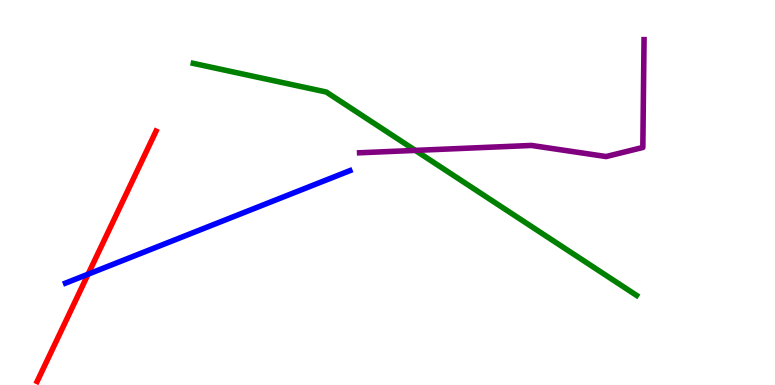[{'lines': ['blue', 'red'], 'intersections': [{'x': 1.14, 'y': 2.88}]}, {'lines': ['green', 'red'], 'intersections': []}, {'lines': ['purple', 'red'], 'intersections': []}, {'lines': ['blue', 'green'], 'intersections': []}, {'lines': ['blue', 'purple'], 'intersections': []}, {'lines': ['green', 'purple'], 'intersections': [{'x': 5.36, 'y': 6.09}]}]